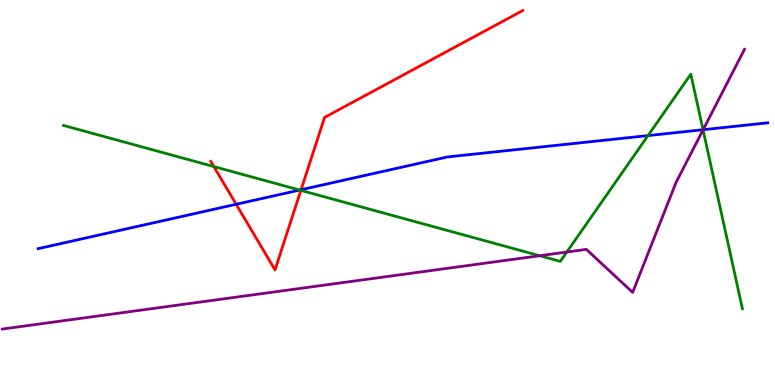[{'lines': ['blue', 'red'], 'intersections': [{'x': 3.05, 'y': 4.69}, {'x': 3.88, 'y': 5.07}]}, {'lines': ['green', 'red'], 'intersections': [{'x': 2.76, 'y': 5.67}, {'x': 3.88, 'y': 5.06}]}, {'lines': ['purple', 'red'], 'intersections': []}, {'lines': ['blue', 'green'], 'intersections': [{'x': 3.87, 'y': 5.06}, {'x': 8.36, 'y': 6.48}, {'x': 9.07, 'y': 6.63}]}, {'lines': ['blue', 'purple'], 'intersections': [{'x': 9.07, 'y': 6.63}]}, {'lines': ['green', 'purple'], 'intersections': [{'x': 6.96, 'y': 3.36}, {'x': 7.31, 'y': 3.45}, {'x': 9.07, 'y': 6.63}]}]